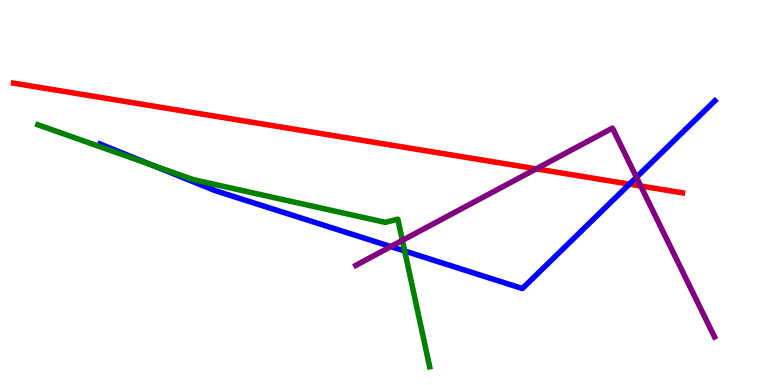[{'lines': ['blue', 'red'], 'intersections': [{'x': 8.12, 'y': 5.22}]}, {'lines': ['green', 'red'], 'intersections': []}, {'lines': ['purple', 'red'], 'intersections': [{'x': 6.92, 'y': 5.61}, {'x': 8.27, 'y': 5.17}]}, {'lines': ['blue', 'green'], 'intersections': [{'x': 1.96, 'y': 5.72}, {'x': 5.22, 'y': 3.48}]}, {'lines': ['blue', 'purple'], 'intersections': [{'x': 5.04, 'y': 3.6}, {'x': 8.21, 'y': 5.4}]}, {'lines': ['green', 'purple'], 'intersections': [{'x': 5.19, 'y': 3.76}]}]